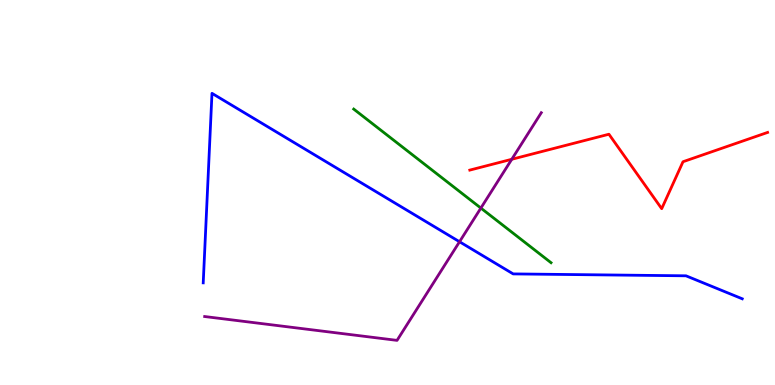[{'lines': ['blue', 'red'], 'intersections': []}, {'lines': ['green', 'red'], 'intersections': []}, {'lines': ['purple', 'red'], 'intersections': [{'x': 6.6, 'y': 5.86}]}, {'lines': ['blue', 'green'], 'intersections': []}, {'lines': ['blue', 'purple'], 'intersections': [{'x': 5.93, 'y': 3.72}]}, {'lines': ['green', 'purple'], 'intersections': [{'x': 6.2, 'y': 4.6}]}]